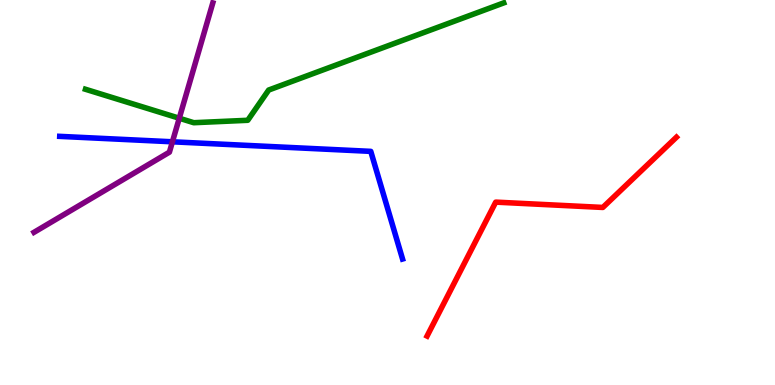[{'lines': ['blue', 'red'], 'intersections': []}, {'lines': ['green', 'red'], 'intersections': []}, {'lines': ['purple', 'red'], 'intersections': []}, {'lines': ['blue', 'green'], 'intersections': []}, {'lines': ['blue', 'purple'], 'intersections': [{'x': 2.22, 'y': 6.32}]}, {'lines': ['green', 'purple'], 'intersections': [{'x': 2.31, 'y': 6.93}]}]